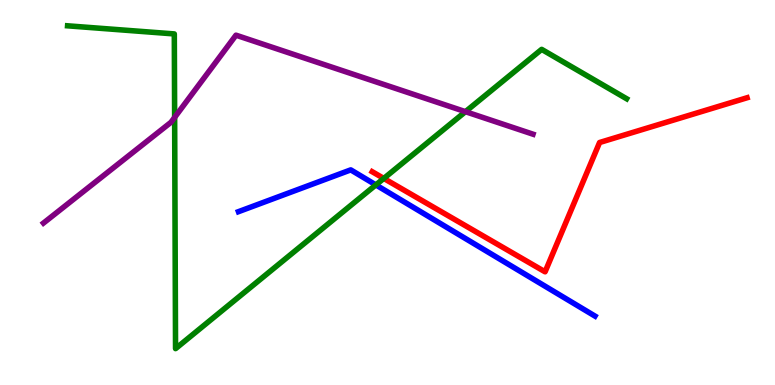[{'lines': ['blue', 'red'], 'intersections': []}, {'lines': ['green', 'red'], 'intersections': [{'x': 4.95, 'y': 5.37}]}, {'lines': ['purple', 'red'], 'intersections': []}, {'lines': ['blue', 'green'], 'intersections': [{'x': 4.85, 'y': 5.2}]}, {'lines': ['blue', 'purple'], 'intersections': []}, {'lines': ['green', 'purple'], 'intersections': [{'x': 2.25, 'y': 6.95}, {'x': 6.01, 'y': 7.1}]}]